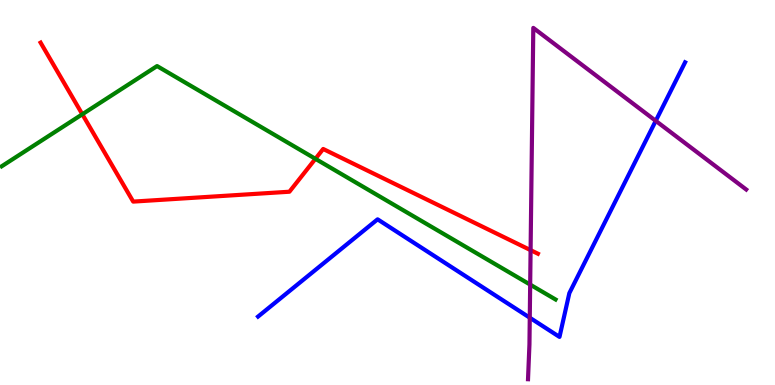[{'lines': ['blue', 'red'], 'intersections': []}, {'lines': ['green', 'red'], 'intersections': [{'x': 1.06, 'y': 7.03}, {'x': 4.07, 'y': 5.87}]}, {'lines': ['purple', 'red'], 'intersections': [{'x': 6.85, 'y': 3.5}]}, {'lines': ['blue', 'green'], 'intersections': []}, {'lines': ['blue', 'purple'], 'intersections': [{'x': 6.84, 'y': 1.75}, {'x': 8.46, 'y': 6.86}]}, {'lines': ['green', 'purple'], 'intersections': [{'x': 6.84, 'y': 2.61}]}]